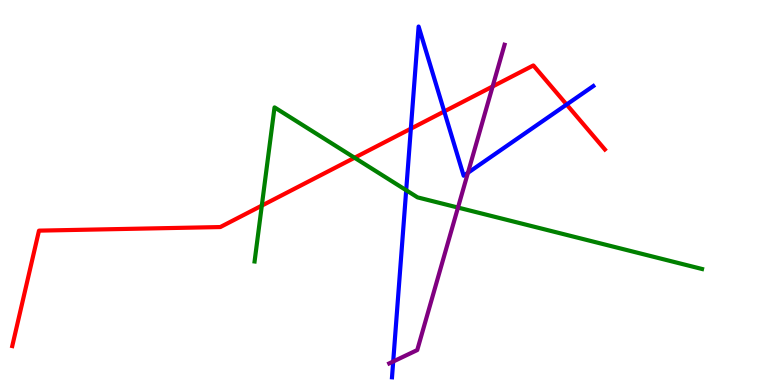[{'lines': ['blue', 'red'], 'intersections': [{'x': 5.3, 'y': 6.66}, {'x': 5.73, 'y': 7.11}, {'x': 7.31, 'y': 7.28}]}, {'lines': ['green', 'red'], 'intersections': [{'x': 3.38, 'y': 4.66}, {'x': 4.57, 'y': 5.9}]}, {'lines': ['purple', 'red'], 'intersections': [{'x': 6.36, 'y': 7.75}]}, {'lines': ['blue', 'green'], 'intersections': [{'x': 5.24, 'y': 5.06}]}, {'lines': ['blue', 'purple'], 'intersections': [{'x': 5.07, 'y': 0.61}, {'x': 6.04, 'y': 5.51}]}, {'lines': ['green', 'purple'], 'intersections': [{'x': 5.91, 'y': 4.61}]}]